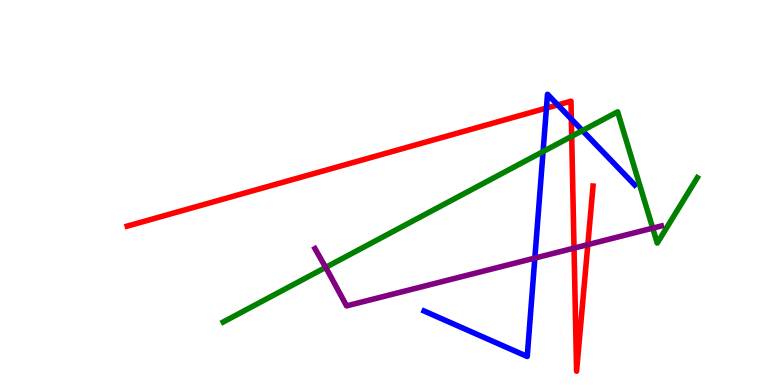[{'lines': ['blue', 'red'], 'intersections': [{'x': 7.05, 'y': 7.19}, {'x': 7.2, 'y': 7.27}, {'x': 7.37, 'y': 6.91}]}, {'lines': ['green', 'red'], 'intersections': [{'x': 7.38, 'y': 6.46}]}, {'lines': ['purple', 'red'], 'intersections': [{'x': 7.41, 'y': 3.56}, {'x': 7.58, 'y': 3.65}]}, {'lines': ['blue', 'green'], 'intersections': [{'x': 7.01, 'y': 6.06}, {'x': 7.52, 'y': 6.61}]}, {'lines': ['blue', 'purple'], 'intersections': [{'x': 6.9, 'y': 3.3}]}, {'lines': ['green', 'purple'], 'intersections': [{'x': 4.2, 'y': 3.05}, {'x': 8.42, 'y': 4.07}]}]